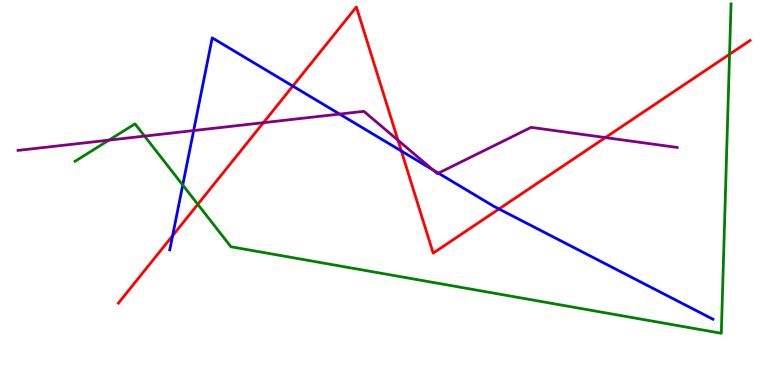[{'lines': ['blue', 'red'], 'intersections': [{'x': 2.23, 'y': 3.88}, {'x': 3.78, 'y': 7.76}, {'x': 5.18, 'y': 6.08}, {'x': 6.44, 'y': 4.57}]}, {'lines': ['green', 'red'], 'intersections': [{'x': 2.55, 'y': 4.69}, {'x': 9.41, 'y': 8.59}]}, {'lines': ['purple', 'red'], 'intersections': [{'x': 3.4, 'y': 6.81}, {'x': 5.14, 'y': 6.36}, {'x': 7.81, 'y': 6.43}]}, {'lines': ['blue', 'green'], 'intersections': [{'x': 2.36, 'y': 5.19}]}, {'lines': ['blue', 'purple'], 'intersections': [{'x': 2.5, 'y': 6.61}, {'x': 4.38, 'y': 7.04}, {'x': 5.59, 'y': 5.59}, {'x': 5.66, 'y': 5.5}]}, {'lines': ['green', 'purple'], 'intersections': [{'x': 1.41, 'y': 6.36}, {'x': 1.87, 'y': 6.46}]}]